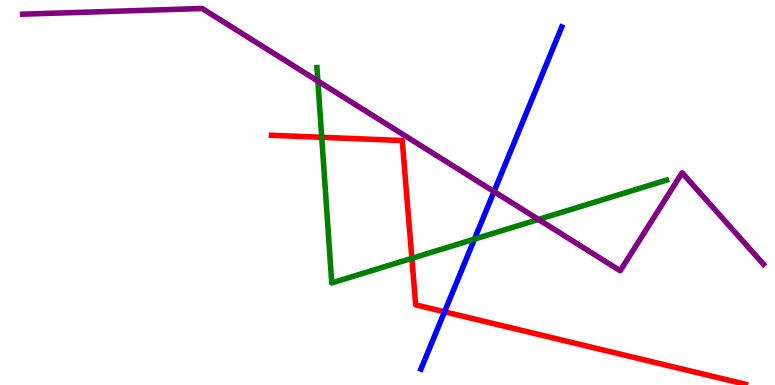[{'lines': ['blue', 'red'], 'intersections': [{'x': 5.74, 'y': 1.9}]}, {'lines': ['green', 'red'], 'intersections': [{'x': 4.15, 'y': 6.43}, {'x': 5.31, 'y': 3.29}]}, {'lines': ['purple', 'red'], 'intersections': []}, {'lines': ['blue', 'green'], 'intersections': [{'x': 6.12, 'y': 3.79}]}, {'lines': ['blue', 'purple'], 'intersections': [{'x': 6.37, 'y': 5.02}]}, {'lines': ['green', 'purple'], 'intersections': [{'x': 4.1, 'y': 7.89}, {'x': 6.95, 'y': 4.3}]}]